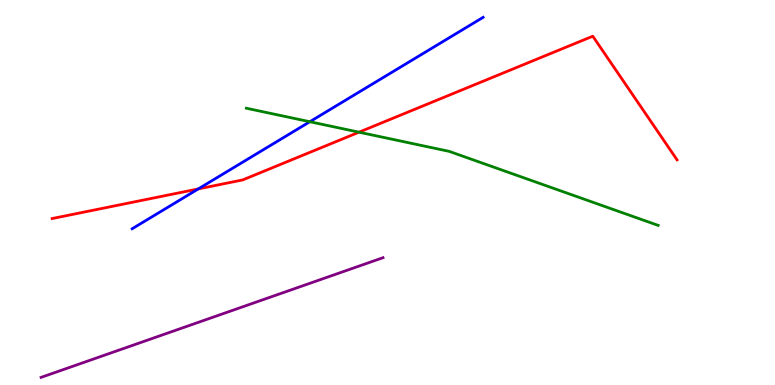[{'lines': ['blue', 'red'], 'intersections': [{'x': 2.56, 'y': 5.09}]}, {'lines': ['green', 'red'], 'intersections': [{'x': 4.63, 'y': 6.57}]}, {'lines': ['purple', 'red'], 'intersections': []}, {'lines': ['blue', 'green'], 'intersections': [{'x': 4.0, 'y': 6.84}]}, {'lines': ['blue', 'purple'], 'intersections': []}, {'lines': ['green', 'purple'], 'intersections': []}]